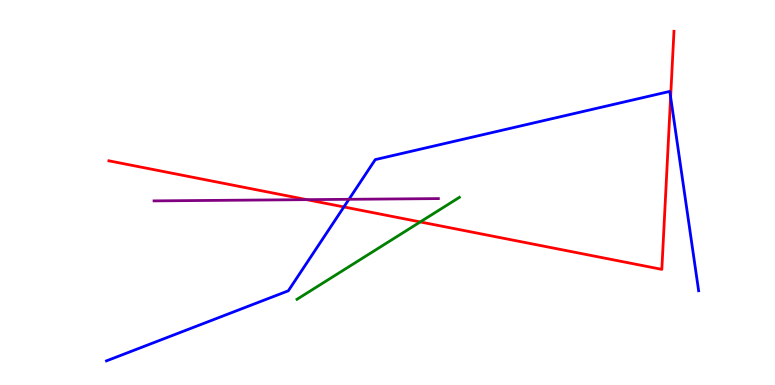[{'lines': ['blue', 'red'], 'intersections': [{'x': 4.44, 'y': 4.62}, {'x': 8.65, 'y': 7.48}]}, {'lines': ['green', 'red'], 'intersections': [{'x': 5.42, 'y': 4.24}]}, {'lines': ['purple', 'red'], 'intersections': [{'x': 3.96, 'y': 4.81}]}, {'lines': ['blue', 'green'], 'intersections': []}, {'lines': ['blue', 'purple'], 'intersections': [{'x': 4.5, 'y': 4.82}]}, {'lines': ['green', 'purple'], 'intersections': []}]